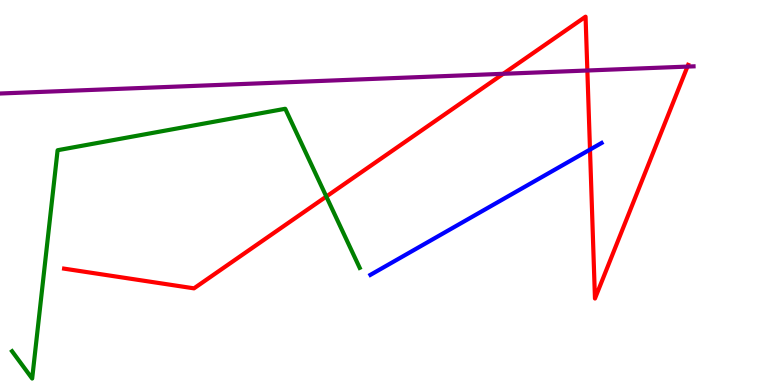[{'lines': ['blue', 'red'], 'intersections': [{'x': 7.61, 'y': 6.11}]}, {'lines': ['green', 'red'], 'intersections': [{'x': 4.21, 'y': 4.9}]}, {'lines': ['purple', 'red'], 'intersections': [{'x': 6.49, 'y': 8.08}, {'x': 7.58, 'y': 8.17}, {'x': 8.87, 'y': 8.27}]}, {'lines': ['blue', 'green'], 'intersections': []}, {'lines': ['blue', 'purple'], 'intersections': []}, {'lines': ['green', 'purple'], 'intersections': []}]